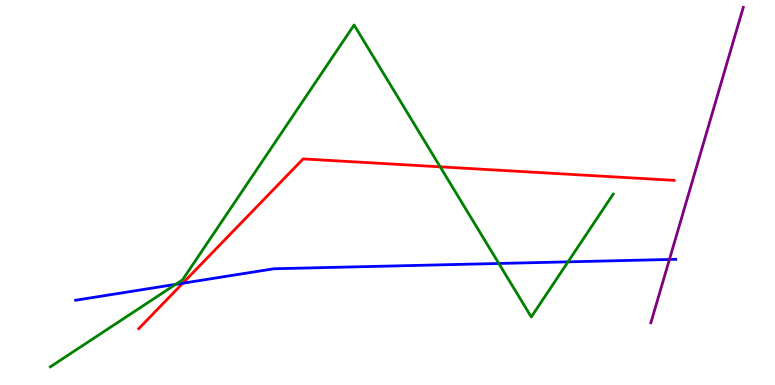[{'lines': ['blue', 'red'], 'intersections': [{'x': 2.36, 'y': 2.64}]}, {'lines': ['green', 'red'], 'intersections': [{'x': 5.68, 'y': 5.67}]}, {'lines': ['purple', 'red'], 'intersections': []}, {'lines': ['blue', 'green'], 'intersections': [{'x': 2.27, 'y': 2.61}, {'x': 6.44, 'y': 3.16}, {'x': 7.33, 'y': 3.2}]}, {'lines': ['blue', 'purple'], 'intersections': [{'x': 8.64, 'y': 3.26}]}, {'lines': ['green', 'purple'], 'intersections': []}]